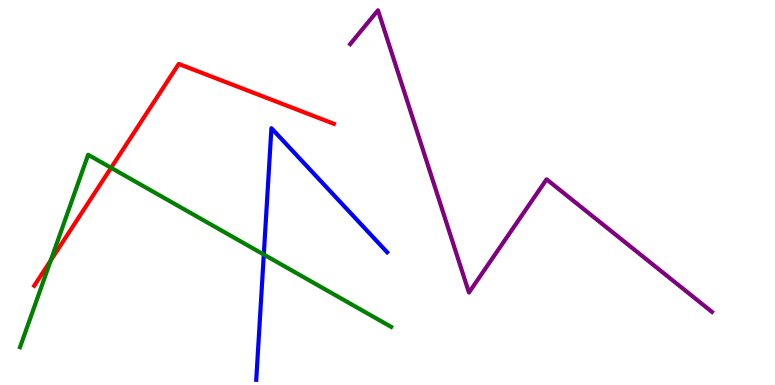[{'lines': ['blue', 'red'], 'intersections': []}, {'lines': ['green', 'red'], 'intersections': [{'x': 0.655, 'y': 3.24}, {'x': 1.43, 'y': 5.64}]}, {'lines': ['purple', 'red'], 'intersections': []}, {'lines': ['blue', 'green'], 'intersections': [{'x': 3.4, 'y': 3.39}]}, {'lines': ['blue', 'purple'], 'intersections': []}, {'lines': ['green', 'purple'], 'intersections': []}]